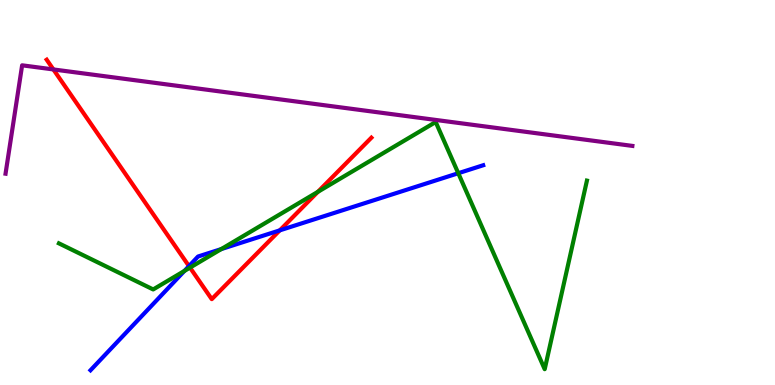[{'lines': ['blue', 'red'], 'intersections': [{'x': 2.44, 'y': 3.09}, {'x': 3.61, 'y': 4.02}]}, {'lines': ['green', 'red'], 'intersections': [{'x': 2.45, 'y': 3.05}, {'x': 4.1, 'y': 5.02}]}, {'lines': ['purple', 'red'], 'intersections': [{'x': 0.689, 'y': 8.2}]}, {'lines': ['blue', 'green'], 'intersections': [{'x': 2.38, 'y': 2.96}, {'x': 2.86, 'y': 3.53}, {'x': 5.91, 'y': 5.5}]}, {'lines': ['blue', 'purple'], 'intersections': []}, {'lines': ['green', 'purple'], 'intersections': []}]